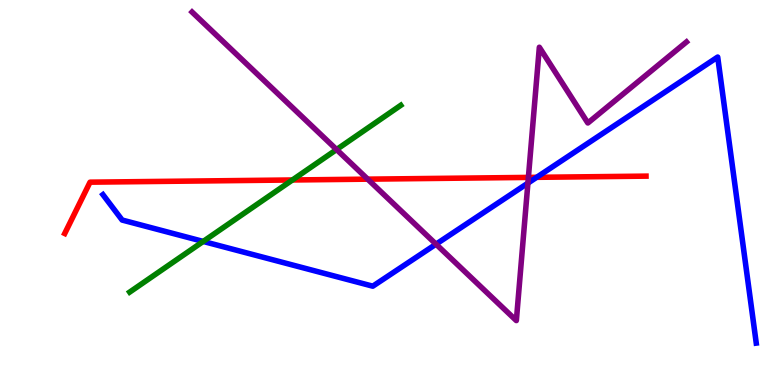[{'lines': ['blue', 'red'], 'intersections': [{'x': 6.92, 'y': 5.39}]}, {'lines': ['green', 'red'], 'intersections': [{'x': 3.77, 'y': 5.33}]}, {'lines': ['purple', 'red'], 'intersections': [{'x': 4.74, 'y': 5.35}, {'x': 6.82, 'y': 5.39}]}, {'lines': ['blue', 'green'], 'intersections': [{'x': 2.62, 'y': 3.73}]}, {'lines': ['blue', 'purple'], 'intersections': [{'x': 5.63, 'y': 3.66}, {'x': 6.81, 'y': 5.24}]}, {'lines': ['green', 'purple'], 'intersections': [{'x': 4.34, 'y': 6.12}]}]